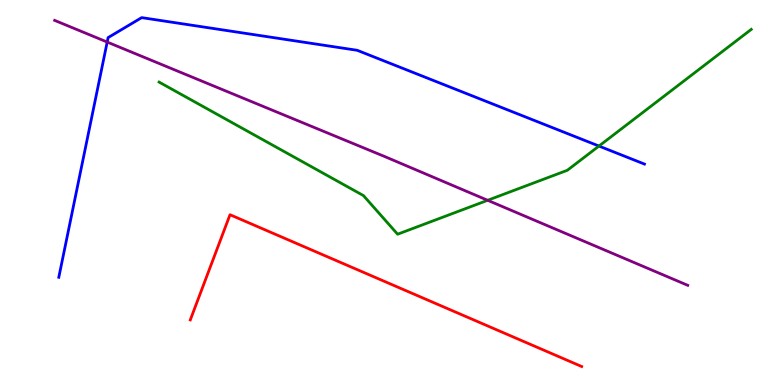[{'lines': ['blue', 'red'], 'intersections': []}, {'lines': ['green', 'red'], 'intersections': []}, {'lines': ['purple', 'red'], 'intersections': []}, {'lines': ['blue', 'green'], 'intersections': [{'x': 7.73, 'y': 6.21}]}, {'lines': ['blue', 'purple'], 'intersections': [{'x': 1.38, 'y': 8.91}]}, {'lines': ['green', 'purple'], 'intersections': [{'x': 6.29, 'y': 4.8}]}]